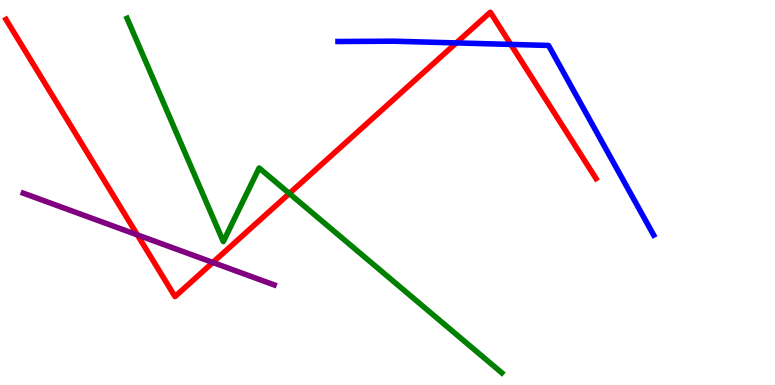[{'lines': ['blue', 'red'], 'intersections': [{'x': 5.89, 'y': 8.89}, {'x': 6.59, 'y': 8.85}]}, {'lines': ['green', 'red'], 'intersections': [{'x': 3.73, 'y': 4.97}]}, {'lines': ['purple', 'red'], 'intersections': [{'x': 1.77, 'y': 3.9}, {'x': 2.75, 'y': 3.18}]}, {'lines': ['blue', 'green'], 'intersections': []}, {'lines': ['blue', 'purple'], 'intersections': []}, {'lines': ['green', 'purple'], 'intersections': []}]